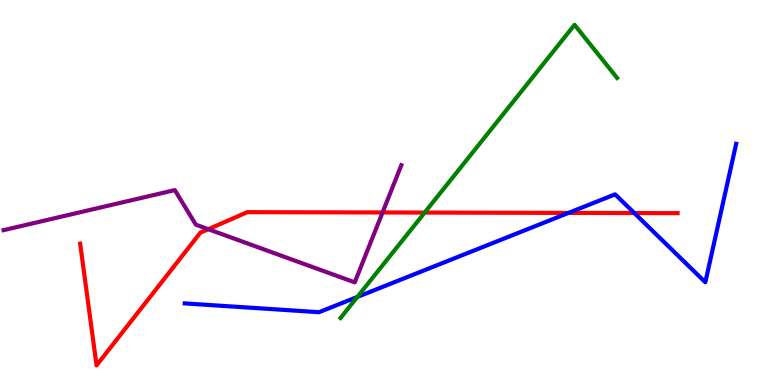[{'lines': ['blue', 'red'], 'intersections': [{'x': 7.34, 'y': 4.47}, {'x': 8.18, 'y': 4.47}]}, {'lines': ['green', 'red'], 'intersections': [{'x': 5.48, 'y': 4.48}]}, {'lines': ['purple', 'red'], 'intersections': [{'x': 2.69, 'y': 4.05}, {'x': 4.94, 'y': 4.48}]}, {'lines': ['blue', 'green'], 'intersections': [{'x': 4.61, 'y': 2.29}]}, {'lines': ['blue', 'purple'], 'intersections': []}, {'lines': ['green', 'purple'], 'intersections': []}]